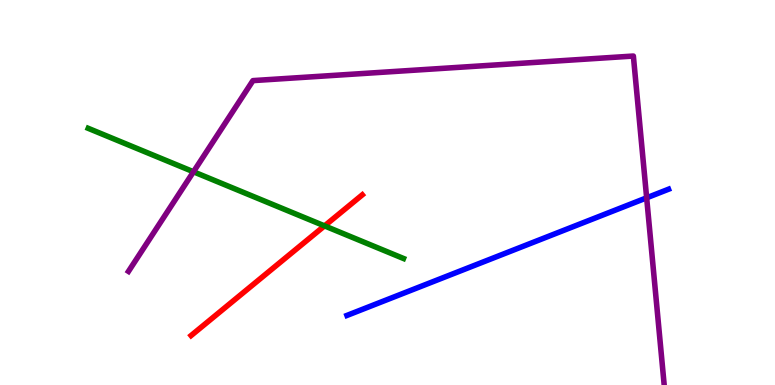[{'lines': ['blue', 'red'], 'intersections': []}, {'lines': ['green', 'red'], 'intersections': [{'x': 4.19, 'y': 4.13}]}, {'lines': ['purple', 'red'], 'intersections': []}, {'lines': ['blue', 'green'], 'intersections': []}, {'lines': ['blue', 'purple'], 'intersections': [{'x': 8.34, 'y': 4.86}]}, {'lines': ['green', 'purple'], 'intersections': [{'x': 2.5, 'y': 5.54}]}]